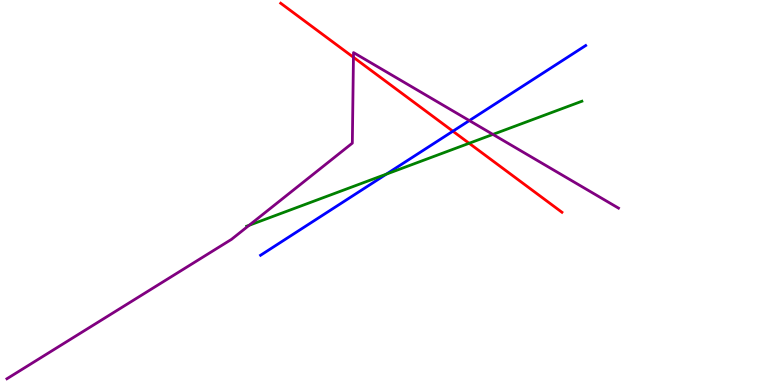[{'lines': ['blue', 'red'], 'intersections': [{'x': 5.84, 'y': 6.59}]}, {'lines': ['green', 'red'], 'intersections': [{'x': 6.05, 'y': 6.28}]}, {'lines': ['purple', 'red'], 'intersections': [{'x': 4.56, 'y': 8.51}]}, {'lines': ['blue', 'green'], 'intersections': [{'x': 4.98, 'y': 5.48}]}, {'lines': ['blue', 'purple'], 'intersections': [{'x': 6.06, 'y': 6.87}]}, {'lines': ['green', 'purple'], 'intersections': [{'x': 3.21, 'y': 4.15}, {'x': 6.36, 'y': 6.51}]}]